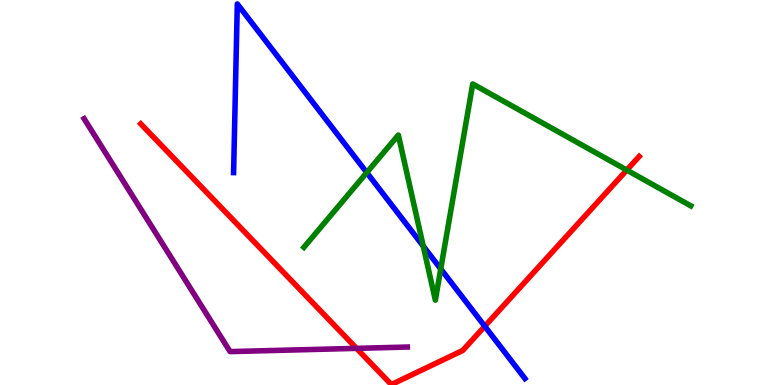[{'lines': ['blue', 'red'], 'intersections': [{'x': 6.26, 'y': 1.53}]}, {'lines': ['green', 'red'], 'intersections': [{'x': 8.09, 'y': 5.58}]}, {'lines': ['purple', 'red'], 'intersections': [{'x': 4.6, 'y': 0.952}]}, {'lines': ['blue', 'green'], 'intersections': [{'x': 4.73, 'y': 5.52}, {'x': 5.46, 'y': 3.61}, {'x': 5.69, 'y': 3.02}]}, {'lines': ['blue', 'purple'], 'intersections': []}, {'lines': ['green', 'purple'], 'intersections': []}]